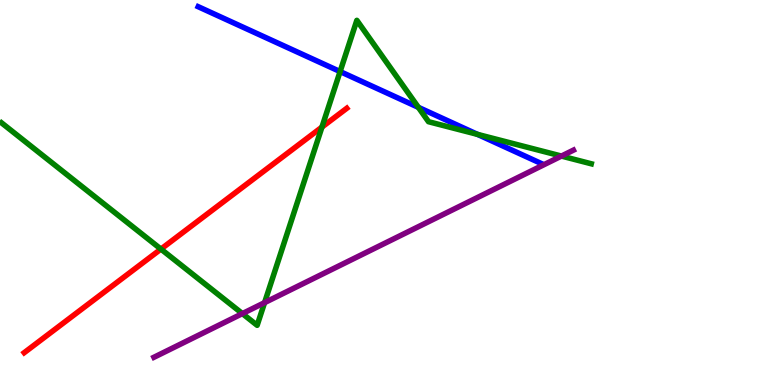[{'lines': ['blue', 'red'], 'intersections': []}, {'lines': ['green', 'red'], 'intersections': [{'x': 2.08, 'y': 3.53}, {'x': 4.15, 'y': 6.7}]}, {'lines': ['purple', 'red'], 'intersections': []}, {'lines': ['blue', 'green'], 'intersections': [{'x': 4.39, 'y': 8.14}, {'x': 5.4, 'y': 7.21}, {'x': 6.16, 'y': 6.51}]}, {'lines': ['blue', 'purple'], 'intersections': []}, {'lines': ['green', 'purple'], 'intersections': [{'x': 3.13, 'y': 1.85}, {'x': 3.41, 'y': 2.14}, {'x': 7.24, 'y': 5.95}]}]